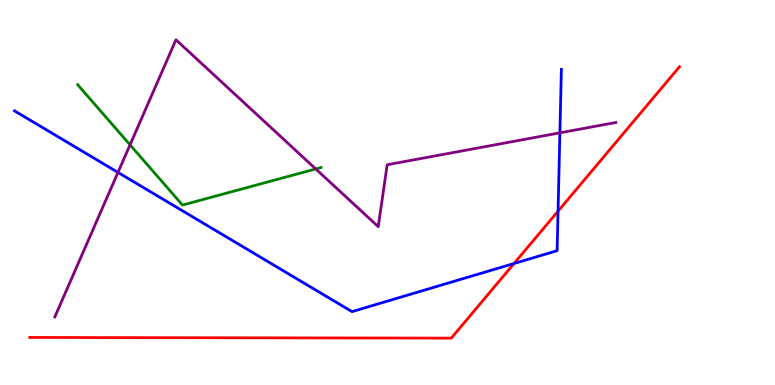[{'lines': ['blue', 'red'], 'intersections': [{'x': 6.63, 'y': 3.16}, {'x': 7.2, 'y': 4.52}]}, {'lines': ['green', 'red'], 'intersections': []}, {'lines': ['purple', 'red'], 'intersections': []}, {'lines': ['blue', 'green'], 'intersections': []}, {'lines': ['blue', 'purple'], 'intersections': [{'x': 1.52, 'y': 5.52}, {'x': 7.22, 'y': 6.55}]}, {'lines': ['green', 'purple'], 'intersections': [{'x': 1.68, 'y': 6.24}, {'x': 4.07, 'y': 5.61}]}]